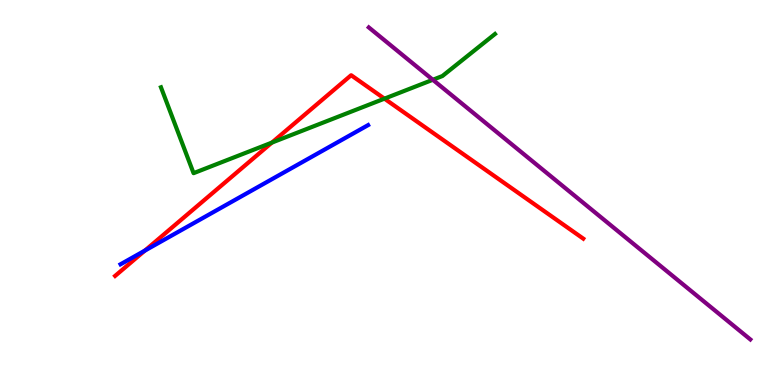[{'lines': ['blue', 'red'], 'intersections': [{'x': 1.87, 'y': 3.49}]}, {'lines': ['green', 'red'], 'intersections': [{'x': 3.51, 'y': 6.3}, {'x': 4.96, 'y': 7.44}]}, {'lines': ['purple', 'red'], 'intersections': []}, {'lines': ['blue', 'green'], 'intersections': []}, {'lines': ['blue', 'purple'], 'intersections': []}, {'lines': ['green', 'purple'], 'intersections': [{'x': 5.58, 'y': 7.93}]}]